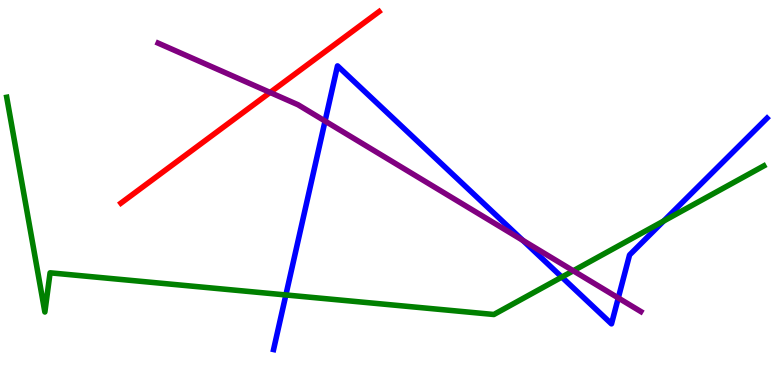[{'lines': ['blue', 'red'], 'intersections': []}, {'lines': ['green', 'red'], 'intersections': []}, {'lines': ['purple', 'red'], 'intersections': [{'x': 3.49, 'y': 7.6}]}, {'lines': ['blue', 'green'], 'intersections': [{'x': 3.69, 'y': 2.34}, {'x': 7.25, 'y': 2.8}, {'x': 8.56, 'y': 4.26}]}, {'lines': ['blue', 'purple'], 'intersections': [{'x': 4.19, 'y': 6.86}, {'x': 6.75, 'y': 3.76}, {'x': 7.98, 'y': 2.26}]}, {'lines': ['green', 'purple'], 'intersections': [{'x': 7.4, 'y': 2.97}]}]